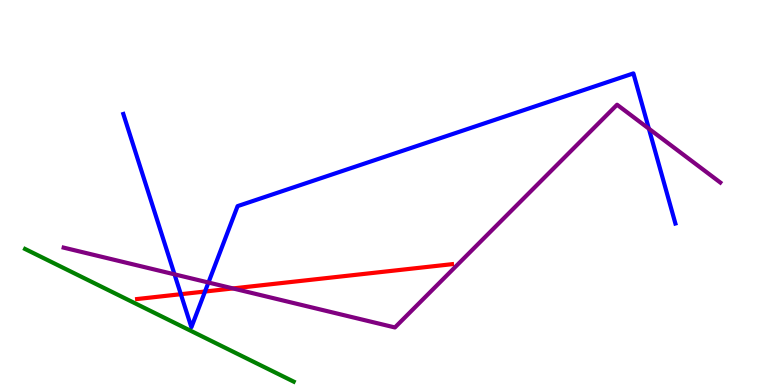[{'lines': ['blue', 'red'], 'intersections': [{'x': 2.33, 'y': 2.36}, {'x': 2.65, 'y': 2.43}]}, {'lines': ['green', 'red'], 'intersections': []}, {'lines': ['purple', 'red'], 'intersections': [{'x': 3.01, 'y': 2.51}]}, {'lines': ['blue', 'green'], 'intersections': []}, {'lines': ['blue', 'purple'], 'intersections': [{'x': 2.25, 'y': 2.87}, {'x': 2.69, 'y': 2.66}, {'x': 8.37, 'y': 6.66}]}, {'lines': ['green', 'purple'], 'intersections': []}]